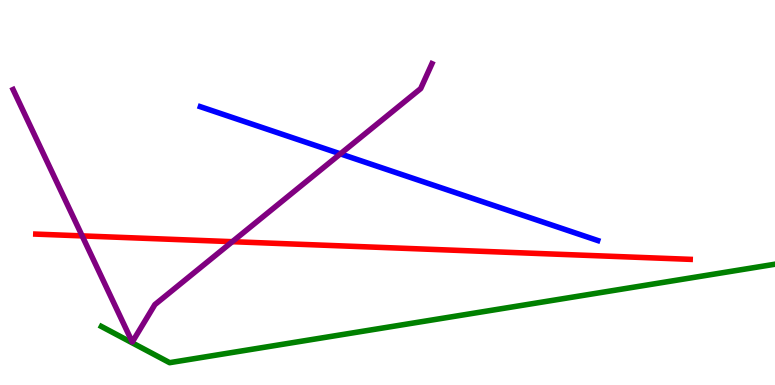[{'lines': ['blue', 'red'], 'intersections': []}, {'lines': ['green', 'red'], 'intersections': []}, {'lines': ['purple', 'red'], 'intersections': [{'x': 1.06, 'y': 3.87}, {'x': 3.0, 'y': 3.72}]}, {'lines': ['blue', 'green'], 'intersections': []}, {'lines': ['blue', 'purple'], 'intersections': [{'x': 4.39, 'y': 6.0}]}, {'lines': ['green', 'purple'], 'intersections': []}]